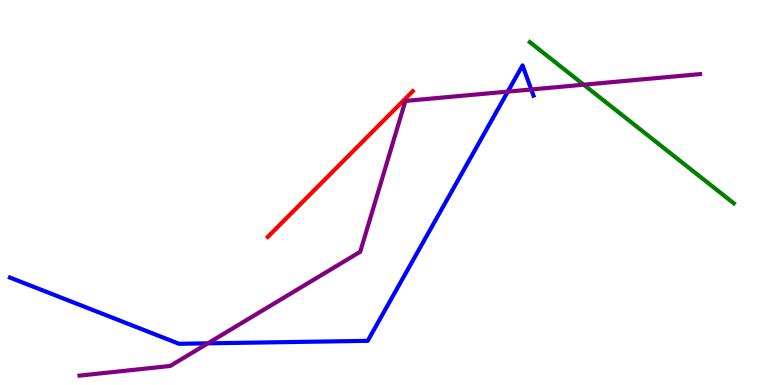[{'lines': ['blue', 'red'], 'intersections': []}, {'lines': ['green', 'red'], 'intersections': []}, {'lines': ['purple', 'red'], 'intersections': []}, {'lines': ['blue', 'green'], 'intersections': []}, {'lines': ['blue', 'purple'], 'intersections': [{'x': 2.68, 'y': 1.08}, {'x': 6.55, 'y': 7.62}, {'x': 6.85, 'y': 7.68}]}, {'lines': ['green', 'purple'], 'intersections': [{'x': 7.53, 'y': 7.8}]}]